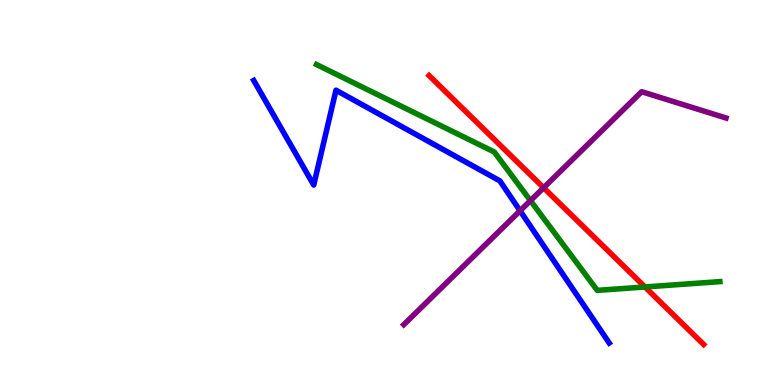[{'lines': ['blue', 'red'], 'intersections': []}, {'lines': ['green', 'red'], 'intersections': [{'x': 8.32, 'y': 2.55}]}, {'lines': ['purple', 'red'], 'intersections': [{'x': 7.01, 'y': 5.12}]}, {'lines': ['blue', 'green'], 'intersections': []}, {'lines': ['blue', 'purple'], 'intersections': [{'x': 6.71, 'y': 4.52}]}, {'lines': ['green', 'purple'], 'intersections': [{'x': 6.84, 'y': 4.79}]}]